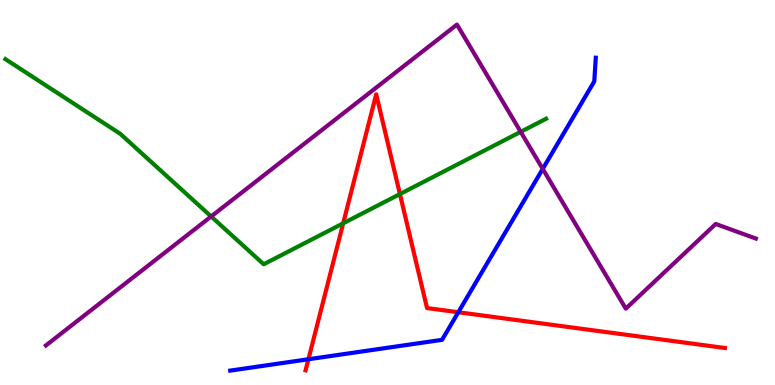[{'lines': ['blue', 'red'], 'intersections': [{'x': 3.98, 'y': 0.669}, {'x': 5.91, 'y': 1.89}]}, {'lines': ['green', 'red'], 'intersections': [{'x': 4.43, 'y': 4.2}, {'x': 5.16, 'y': 4.96}]}, {'lines': ['purple', 'red'], 'intersections': []}, {'lines': ['blue', 'green'], 'intersections': []}, {'lines': ['blue', 'purple'], 'intersections': [{'x': 7.0, 'y': 5.61}]}, {'lines': ['green', 'purple'], 'intersections': [{'x': 2.72, 'y': 4.38}, {'x': 6.72, 'y': 6.58}]}]